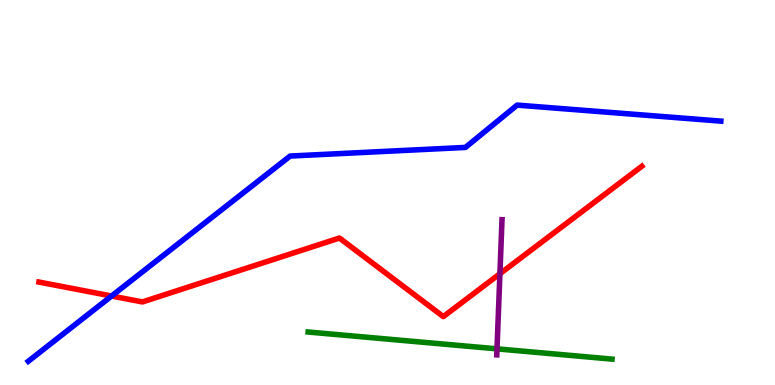[{'lines': ['blue', 'red'], 'intersections': [{'x': 1.44, 'y': 2.31}]}, {'lines': ['green', 'red'], 'intersections': []}, {'lines': ['purple', 'red'], 'intersections': [{'x': 6.45, 'y': 2.89}]}, {'lines': ['blue', 'green'], 'intersections': []}, {'lines': ['blue', 'purple'], 'intersections': []}, {'lines': ['green', 'purple'], 'intersections': [{'x': 6.41, 'y': 0.939}]}]